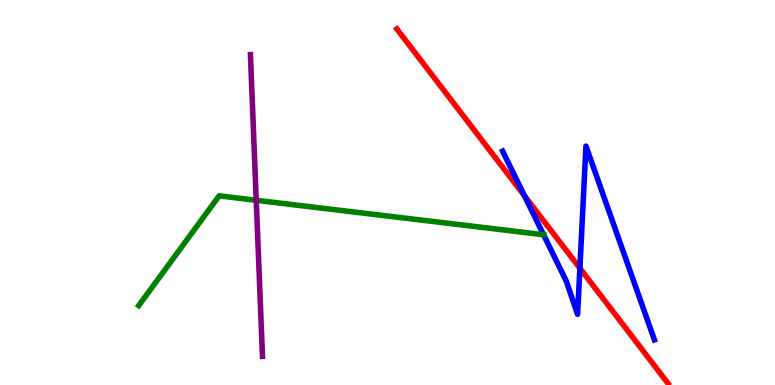[{'lines': ['blue', 'red'], 'intersections': [{'x': 6.77, 'y': 4.91}, {'x': 7.48, 'y': 3.03}]}, {'lines': ['green', 'red'], 'intersections': []}, {'lines': ['purple', 'red'], 'intersections': []}, {'lines': ['blue', 'green'], 'intersections': [{'x': 7.01, 'y': 3.9}]}, {'lines': ['blue', 'purple'], 'intersections': []}, {'lines': ['green', 'purple'], 'intersections': [{'x': 3.31, 'y': 4.8}]}]